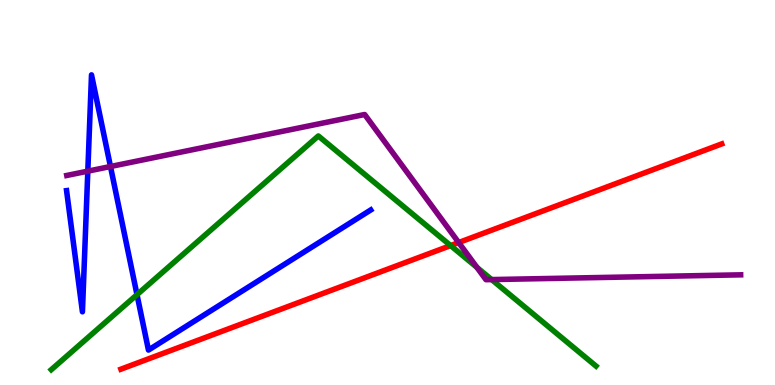[{'lines': ['blue', 'red'], 'intersections': []}, {'lines': ['green', 'red'], 'intersections': [{'x': 5.81, 'y': 3.62}]}, {'lines': ['purple', 'red'], 'intersections': [{'x': 5.92, 'y': 3.7}]}, {'lines': ['blue', 'green'], 'intersections': [{'x': 1.77, 'y': 2.35}]}, {'lines': ['blue', 'purple'], 'intersections': [{'x': 1.13, 'y': 5.55}, {'x': 1.43, 'y': 5.67}]}, {'lines': ['green', 'purple'], 'intersections': [{'x': 6.15, 'y': 3.06}, {'x': 6.34, 'y': 2.74}]}]